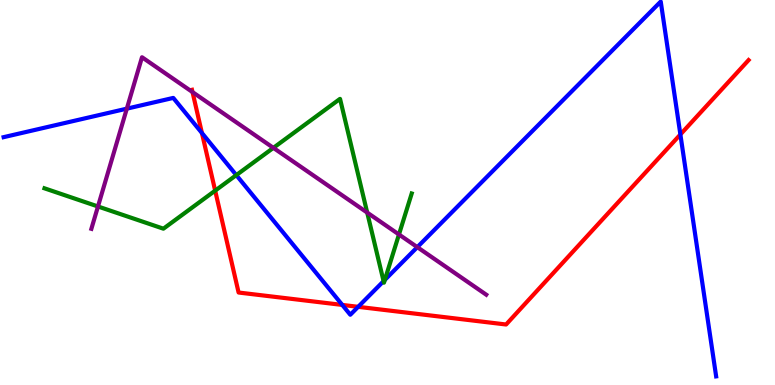[{'lines': ['blue', 'red'], 'intersections': [{'x': 2.61, 'y': 6.55}, {'x': 4.42, 'y': 2.08}, {'x': 4.62, 'y': 2.03}, {'x': 8.78, 'y': 6.51}]}, {'lines': ['green', 'red'], 'intersections': [{'x': 2.78, 'y': 5.05}]}, {'lines': ['purple', 'red'], 'intersections': [{'x': 2.48, 'y': 7.61}]}, {'lines': ['blue', 'green'], 'intersections': [{'x': 3.05, 'y': 5.45}, {'x': 4.95, 'y': 2.7}, {'x': 4.97, 'y': 2.73}]}, {'lines': ['blue', 'purple'], 'intersections': [{'x': 1.64, 'y': 7.18}, {'x': 5.38, 'y': 3.58}]}, {'lines': ['green', 'purple'], 'intersections': [{'x': 1.26, 'y': 4.64}, {'x': 3.53, 'y': 6.16}, {'x': 4.74, 'y': 4.48}, {'x': 5.15, 'y': 3.91}]}]